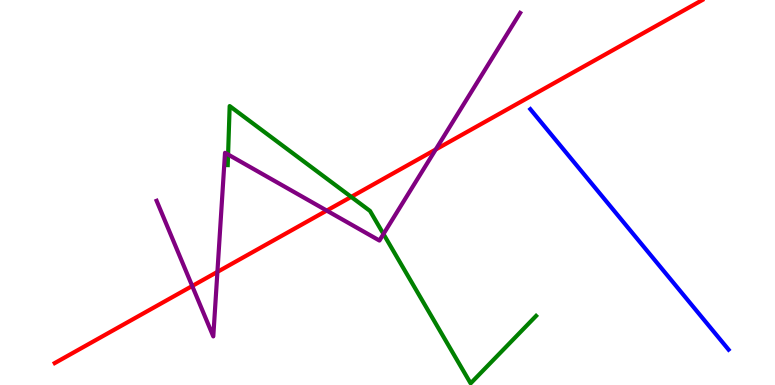[{'lines': ['blue', 'red'], 'intersections': []}, {'lines': ['green', 'red'], 'intersections': [{'x': 4.53, 'y': 4.89}]}, {'lines': ['purple', 'red'], 'intersections': [{'x': 2.48, 'y': 2.57}, {'x': 2.81, 'y': 2.94}, {'x': 4.22, 'y': 4.53}, {'x': 5.62, 'y': 6.12}]}, {'lines': ['blue', 'green'], 'intersections': []}, {'lines': ['blue', 'purple'], 'intersections': []}, {'lines': ['green', 'purple'], 'intersections': [{'x': 2.94, 'y': 5.99}, {'x': 4.95, 'y': 3.92}]}]